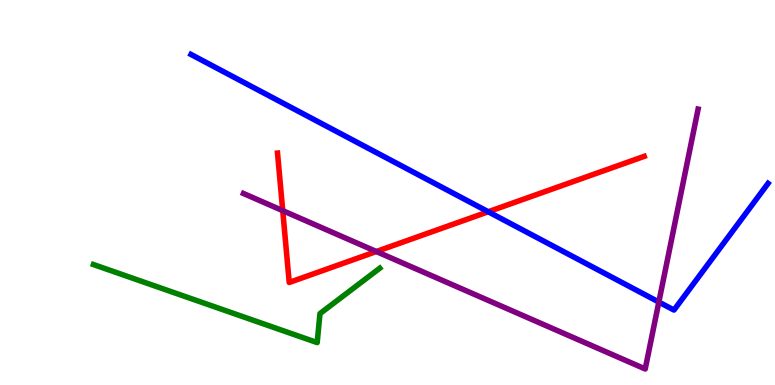[{'lines': ['blue', 'red'], 'intersections': [{'x': 6.3, 'y': 4.5}]}, {'lines': ['green', 'red'], 'intersections': []}, {'lines': ['purple', 'red'], 'intersections': [{'x': 3.65, 'y': 4.53}, {'x': 4.86, 'y': 3.47}]}, {'lines': ['blue', 'green'], 'intersections': []}, {'lines': ['blue', 'purple'], 'intersections': [{'x': 8.5, 'y': 2.15}]}, {'lines': ['green', 'purple'], 'intersections': []}]